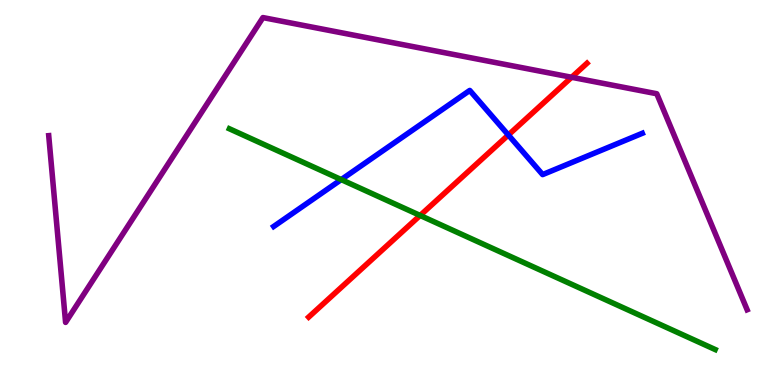[{'lines': ['blue', 'red'], 'intersections': [{'x': 6.56, 'y': 6.49}]}, {'lines': ['green', 'red'], 'intersections': [{'x': 5.42, 'y': 4.4}]}, {'lines': ['purple', 'red'], 'intersections': [{'x': 7.38, 'y': 7.99}]}, {'lines': ['blue', 'green'], 'intersections': [{'x': 4.4, 'y': 5.34}]}, {'lines': ['blue', 'purple'], 'intersections': []}, {'lines': ['green', 'purple'], 'intersections': []}]